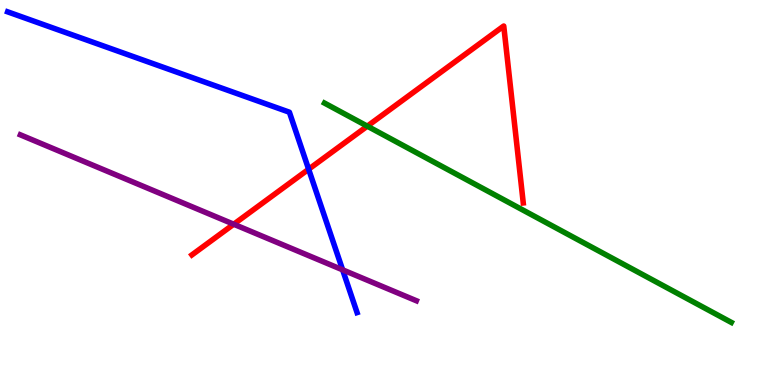[{'lines': ['blue', 'red'], 'intersections': [{'x': 3.98, 'y': 5.6}]}, {'lines': ['green', 'red'], 'intersections': [{'x': 4.74, 'y': 6.72}]}, {'lines': ['purple', 'red'], 'intersections': [{'x': 3.02, 'y': 4.18}]}, {'lines': ['blue', 'green'], 'intersections': []}, {'lines': ['blue', 'purple'], 'intersections': [{'x': 4.42, 'y': 2.99}]}, {'lines': ['green', 'purple'], 'intersections': []}]